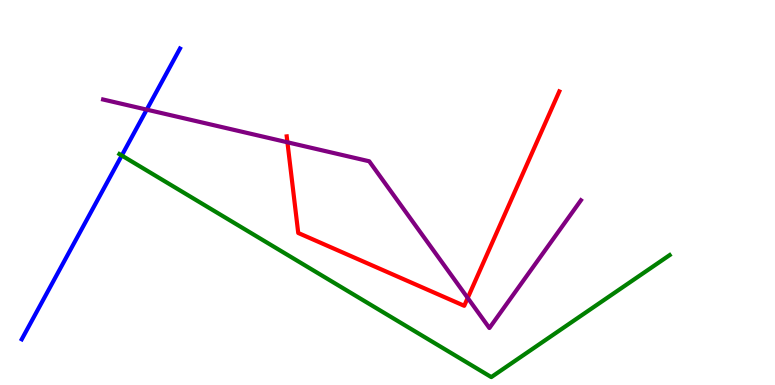[{'lines': ['blue', 'red'], 'intersections': []}, {'lines': ['green', 'red'], 'intersections': []}, {'lines': ['purple', 'red'], 'intersections': [{'x': 3.71, 'y': 6.3}, {'x': 6.03, 'y': 2.26}]}, {'lines': ['blue', 'green'], 'intersections': [{'x': 1.57, 'y': 5.96}]}, {'lines': ['blue', 'purple'], 'intersections': [{'x': 1.89, 'y': 7.15}]}, {'lines': ['green', 'purple'], 'intersections': []}]